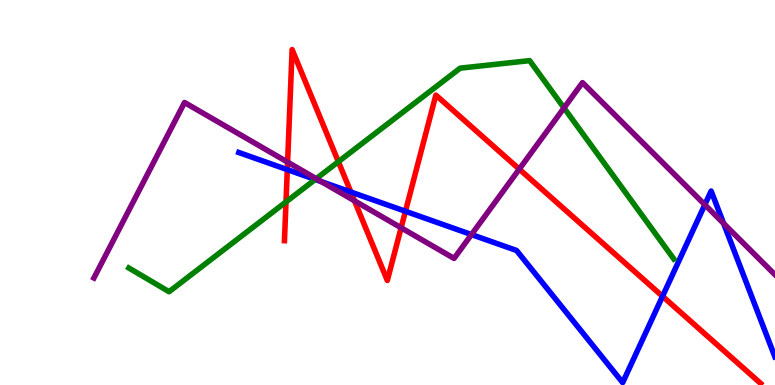[{'lines': ['blue', 'red'], 'intersections': [{'x': 3.71, 'y': 5.59}, {'x': 4.53, 'y': 5.01}, {'x': 5.23, 'y': 4.51}, {'x': 8.55, 'y': 2.3}]}, {'lines': ['green', 'red'], 'intersections': [{'x': 3.69, 'y': 4.76}, {'x': 4.37, 'y': 5.8}]}, {'lines': ['purple', 'red'], 'intersections': [{'x': 3.71, 'y': 5.79}, {'x': 4.57, 'y': 4.78}, {'x': 5.18, 'y': 4.08}, {'x': 6.7, 'y': 5.61}]}, {'lines': ['blue', 'green'], 'intersections': [{'x': 4.07, 'y': 5.34}]}, {'lines': ['blue', 'purple'], 'intersections': [{'x': 4.15, 'y': 5.28}, {'x': 6.08, 'y': 3.91}, {'x': 9.09, 'y': 4.68}, {'x': 9.34, 'y': 4.2}]}, {'lines': ['green', 'purple'], 'intersections': [{'x': 4.08, 'y': 5.36}, {'x': 7.28, 'y': 7.2}]}]